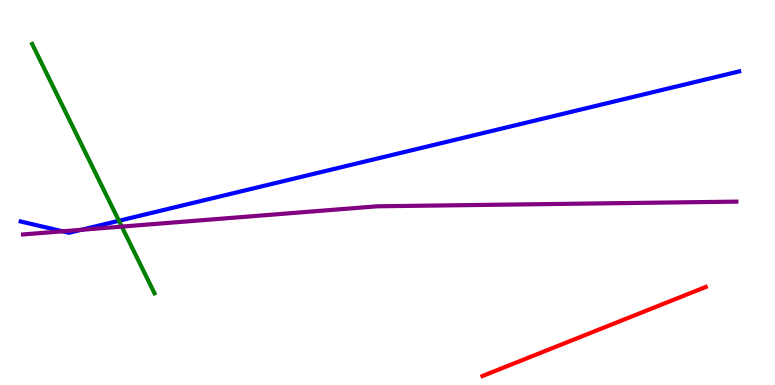[{'lines': ['blue', 'red'], 'intersections': []}, {'lines': ['green', 'red'], 'intersections': []}, {'lines': ['purple', 'red'], 'intersections': []}, {'lines': ['blue', 'green'], 'intersections': [{'x': 1.53, 'y': 4.27}]}, {'lines': ['blue', 'purple'], 'intersections': [{'x': 0.808, 'y': 3.99}, {'x': 1.05, 'y': 4.03}]}, {'lines': ['green', 'purple'], 'intersections': [{'x': 1.57, 'y': 4.11}]}]